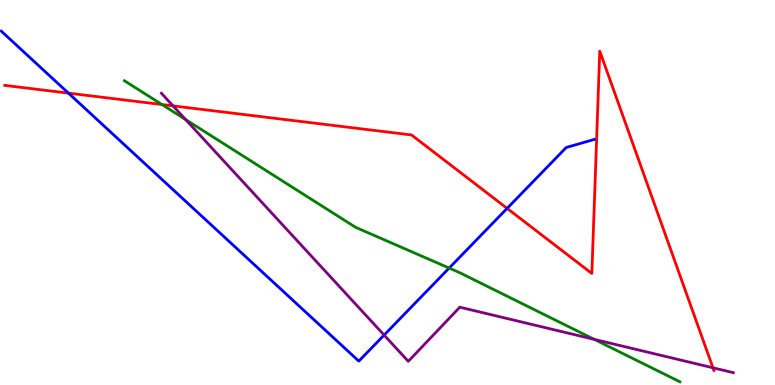[{'lines': ['blue', 'red'], 'intersections': [{'x': 0.883, 'y': 7.58}, {'x': 6.54, 'y': 4.59}]}, {'lines': ['green', 'red'], 'intersections': [{'x': 2.09, 'y': 7.28}]}, {'lines': ['purple', 'red'], 'intersections': [{'x': 2.23, 'y': 7.25}, {'x': 9.2, 'y': 0.447}]}, {'lines': ['blue', 'green'], 'intersections': [{'x': 5.8, 'y': 3.04}]}, {'lines': ['blue', 'purple'], 'intersections': [{'x': 4.96, 'y': 1.3}]}, {'lines': ['green', 'purple'], 'intersections': [{'x': 2.39, 'y': 6.9}, {'x': 7.67, 'y': 1.18}]}]